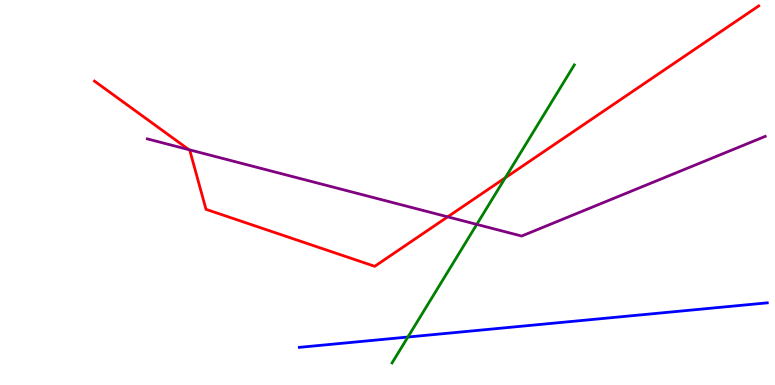[{'lines': ['blue', 'red'], 'intersections': []}, {'lines': ['green', 'red'], 'intersections': [{'x': 6.52, 'y': 5.38}]}, {'lines': ['purple', 'red'], 'intersections': [{'x': 2.44, 'y': 6.11}, {'x': 5.78, 'y': 4.37}]}, {'lines': ['blue', 'green'], 'intersections': [{'x': 5.26, 'y': 1.25}]}, {'lines': ['blue', 'purple'], 'intersections': []}, {'lines': ['green', 'purple'], 'intersections': [{'x': 6.15, 'y': 4.17}]}]